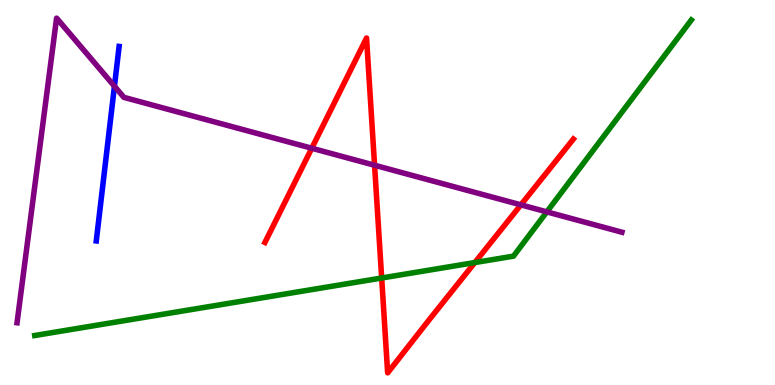[{'lines': ['blue', 'red'], 'intersections': []}, {'lines': ['green', 'red'], 'intersections': [{'x': 4.92, 'y': 2.78}, {'x': 6.13, 'y': 3.18}]}, {'lines': ['purple', 'red'], 'intersections': [{'x': 4.02, 'y': 6.15}, {'x': 4.83, 'y': 5.71}, {'x': 6.72, 'y': 4.68}]}, {'lines': ['blue', 'green'], 'intersections': []}, {'lines': ['blue', 'purple'], 'intersections': [{'x': 1.48, 'y': 7.76}]}, {'lines': ['green', 'purple'], 'intersections': [{'x': 7.06, 'y': 4.5}]}]